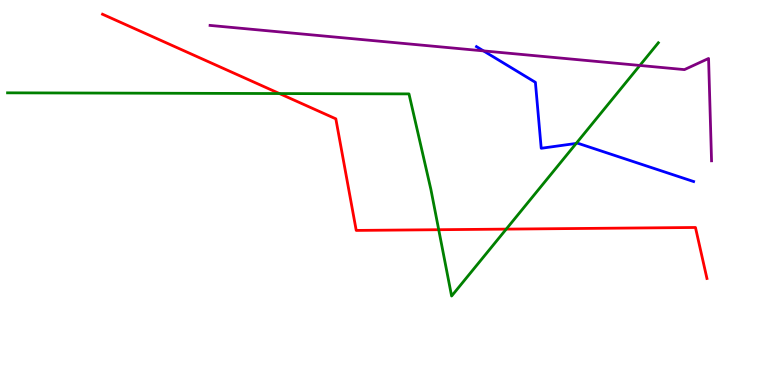[{'lines': ['blue', 'red'], 'intersections': []}, {'lines': ['green', 'red'], 'intersections': [{'x': 3.61, 'y': 7.57}, {'x': 5.66, 'y': 4.03}, {'x': 6.53, 'y': 4.05}]}, {'lines': ['purple', 'red'], 'intersections': []}, {'lines': ['blue', 'green'], 'intersections': [{'x': 7.43, 'y': 6.27}]}, {'lines': ['blue', 'purple'], 'intersections': [{'x': 6.24, 'y': 8.68}]}, {'lines': ['green', 'purple'], 'intersections': [{'x': 8.26, 'y': 8.3}]}]